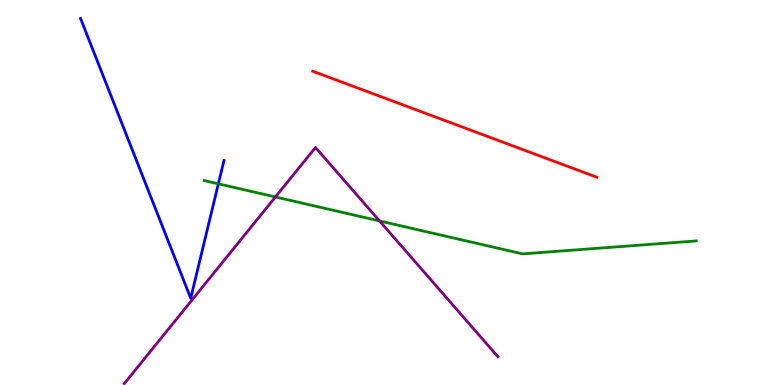[{'lines': ['blue', 'red'], 'intersections': []}, {'lines': ['green', 'red'], 'intersections': []}, {'lines': ['purple', 'red'], 'intersections': []}, {'lines': ['blue', 'green'], 'intersections': [{'x': 2.82, 'y': 5.23}]}, {'lines': ['blue', 'purple'], 'intersections': []}, {'lines': ['green', 'purple'], 'intersections': [{'x': 3.55, 'y': 4.88}, {'x': 4.9, 'y': 4.26}]}]